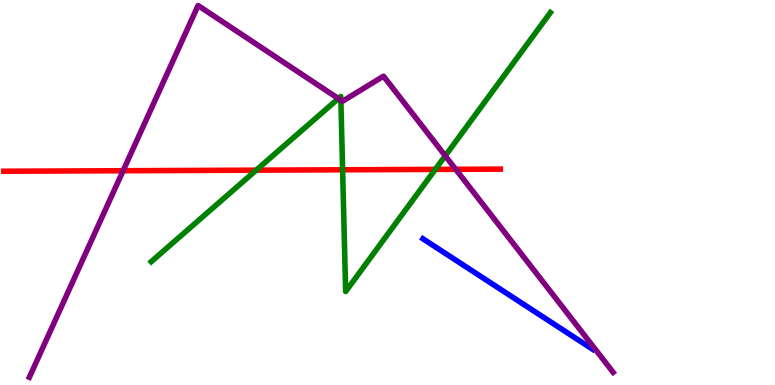[{'lines': ['blue', 'red'], 'intersections': []}, {'lines': ['green', 'red'], 'intersections': [{'x': 3.31, 'y': 5.58}, {'x': 4.42, 'y': 5.59}, {'x': 5.62, 'y': 5.6}]}, {'lines': ['purple', 'red'], 'intersections': [{'x': 1.59, 'y': 5.57}, {'x': 5.88, 'y': 5.6}]}, {'lines': ['blue', 'green'], 'intersections': []}, {'lines': ['blue', 'purple'], 'intersections': []}, {'lines': ['green', 'purple'], 'intersections': [{'x': 4.37, 'y': 7.44}, {'x': 4.4, 'y': 7.4}, {'x': 5.75, 'y': 5.95}]}]